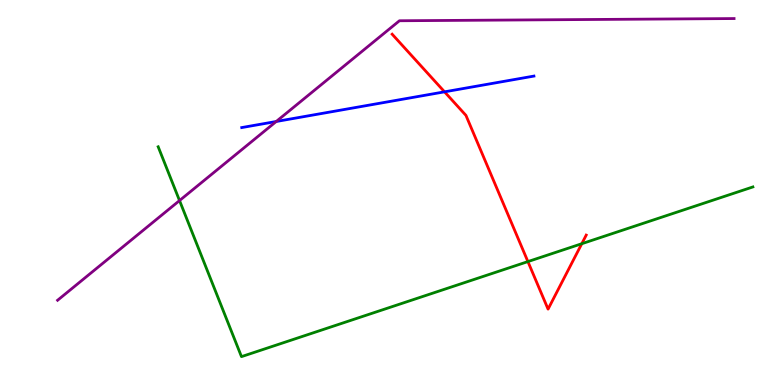[{'lines': ['blue', 'red'], 'intersections': [{'x': 5.74, 'y': 7.61}]}, {'lines': ['green', 'red'], 'intersections': [{'x': 6.81, 'y': 3.21}, {'x': 7.51, 'y': 3.67}]}, {'lines': ['purple', 'red'], 'intersections': []}, {'lines': ['blue', 'green'], 'intersections': []}, {'lines': ['blue', 'purple'], 'intersections': [{'x': 3.56, 'y': 6.84}]}, {'lines': ['green', 'purple'], 'intersections': [{'x': 2.32, 'y': 4.79}]}]